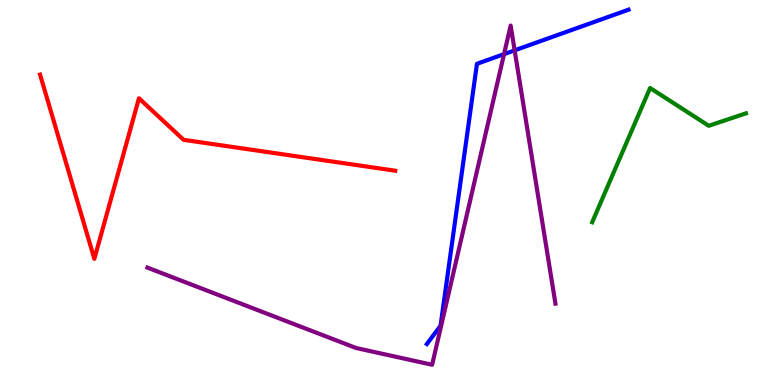[{'lines': ['blue', 'red'], 'intersections': []}, {'lines': ['green', 'red'], 'intersections': []}, {'lines': ['purple', 'red'], 'intersections': []}, {'lines': ['blue', 'green'], 'intersections': []}, {'lines': ['blue', 'purple'], 'intersections': [{'x': 6.5, 'y': 8.59}, {'x': 6.64, 'y': 8.69}]}, {'lines': ['green', 'purple'], 'intersections': []}]